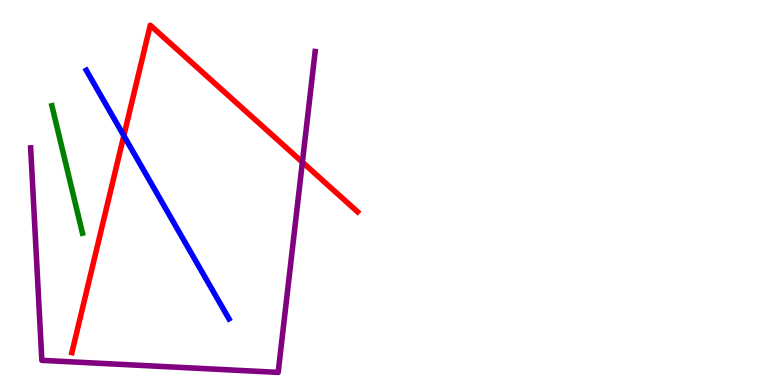[{'lines': ['blue', 'red'], 'intersections': [{'x': 1.6, 'y': 6.48}]}, {'lines': ['green', 'red'], 'intersections': []}, {'lines': ['purple', 'red'], 'intersections': [{'x': 3.9, 'y': 5.79}]}, {'lines': ['blue', 'green'], 'intersections': []}, {'lines': ['blue', 'purple'], 'intersections': []}, {'lines': ['green', 'purple'], 'intersections': []}]